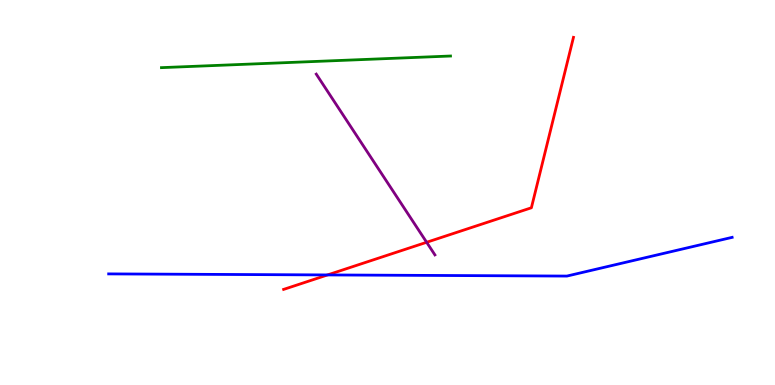[{'lines': ['blue', 'red'], 'intersections': [{'x': 4.23, 'y': 2.86}]}, {'lines': ['green', 'red'], 'intersections': []}, {'lines': ['purple', 'red'], 'intersections': [{'x': 5.51, 'y': 3.71}]}, {'lines': ['blue', 'green'], 'intersections': []}, {'lines': ['blue', 'purple'], 'intersections': []}, {'lines': ['green', 'purple'], 'intersections': []}]